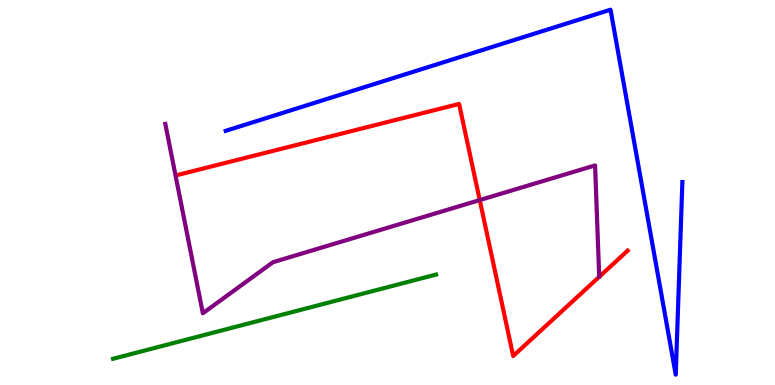[{'lines': ['blue', 'red'], 'intersections': []}, {'lines': ['green', 'red'], 'intersections': []}, {'lines': ['purple', 'red'], 'intersections': [{'x': 6.19, 'y': 4.8}]}, {'lines': ['blue', 'green'], 'intersections': []}, {'lines': ['blue', 'purple'], 'intersections': []}, {'lines': ['green', 'purple'], 'intersections': []}]